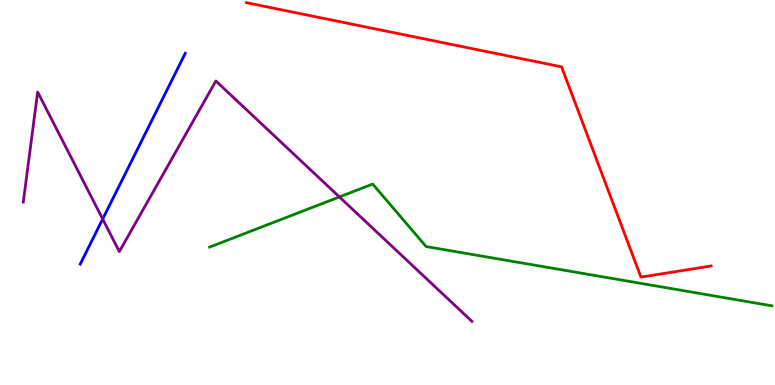[{'lines': ['blue', 'red'], 'intersections': []}, {'lines': ['green', 'red'], 'intersections': []}, {'lines': ['purple', 'red'], 'intersections': []}, {'lines': ['blue', 'green'], 'intersections': []}, {'lines': ['blue', 'purple'], 'intersections': [{'x': 1.33, 'y': 4.31}]}, {'lines': ['green', 'purple'], 'intersections': [{'x': 4.38, 'y': 4.88}]}]